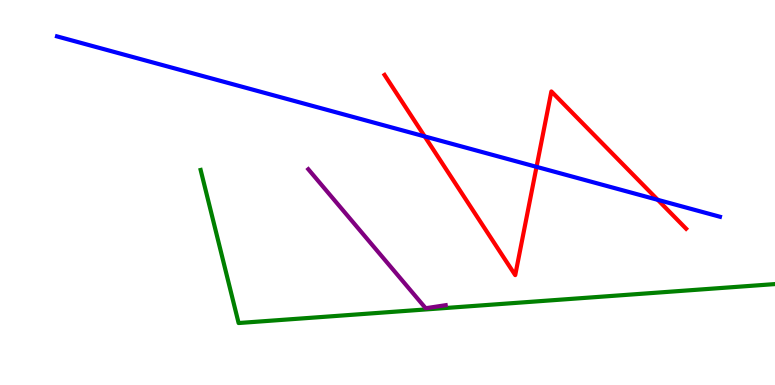[{'lines': ['blue', 'red'], 'intersections': [{'x': 5.48, 'y': 6.46}, {'x': 6.92, 'y': 5.67}, {'x': 8.49, 'y': 4.81}]}, {'lines': ['green', 'red'], 'intersections': []}, {'lines': ['purple', 'red'], 'intersections': []}, {'lines': ['blue', 'green'], 'intersections': []}, {'lines': ['blue', 'purple'], 'intersections': []}, {'lines': ['green', 'purple'], 'intersections': []}]